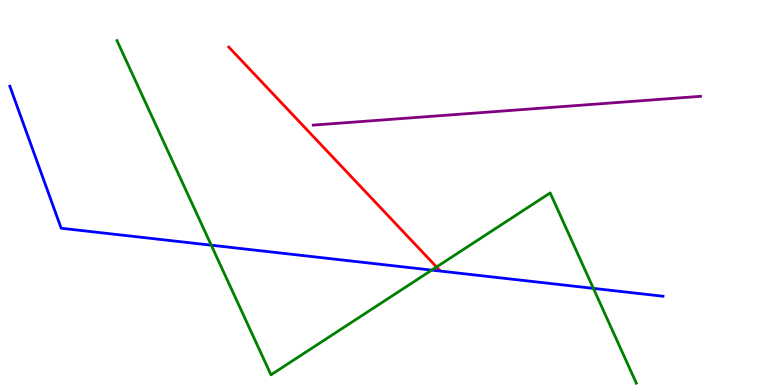[{'lines': ['blue', 'red'], 'intersections': []}, {'lines': ['green', 'red'], 'intersections': [{'x': 5.63, 'y': 3.07}]}, {'lines': ['purple', 'red'], 'intersections': []}, {'lines': ['blue', 'green'], 'intersections': [{'x': 2.73, 'y': 3.63}, {'x': 5.57, 'y': 2.98}, {'x': 7.66, 'y': 2.51}]}, {'lines': ['blue', 'purple'], 'intersections': []}, {'lines': ['green', 'purple'], 'intersections': []}]